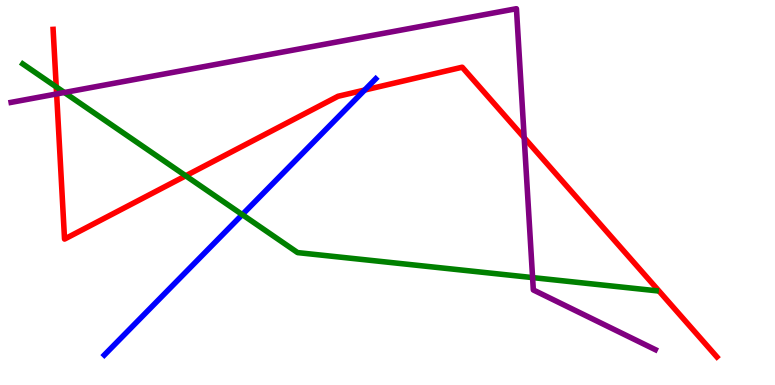[{'lines': ['blue', 'red'], 'intersections': [{'x': 4.71, 'y': 7.66}]}, {'lines': ['green', 'red'], 'intersections': [{'x': 0.726, 'y': 7.74}, {'x': 2.4, 'y': 5.43}]}, {'lines': ['purple', 'red'], 'intersections': [{'x': 0.731, 'y': 7.56}, {'x': 6.76, 'y': 6.42}]}, {'lines': ['blue', 'green'], 'intersections': [{'x': 3.13, 'y': 4.43}]}, {'lines': ['blue', 'purple'], 'intersections': []}, {'lines': ['green', 'purple'], 'intersections': [{'x': 0.831, 'y': 7.6}, {'x': 6.87, 'y': 2.79}]}]